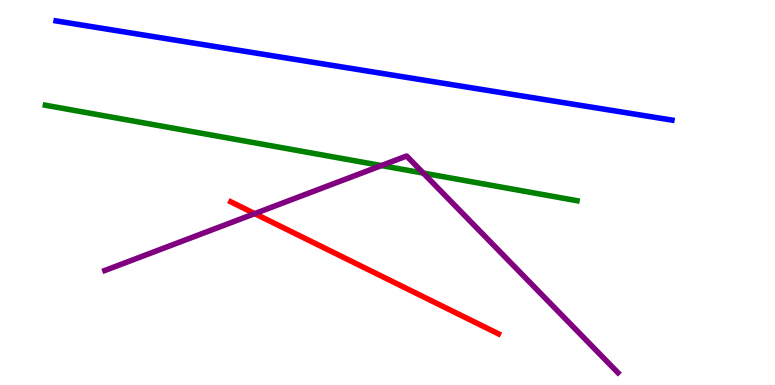[{'lines': ['blue', 'red'], 'intersections': []}, {'lines': ['green', 'red'], 'intersections': []}, {'lines': ['purple', 'red'], 'intersections': [{'x': 3.29, 'y': 4.45}]}, {'lines': ['blue', 'green'], 'intersections': []}, {'lines': ['blue', 'purple'], 'intersections': []}, {'lines': ['green', 'purple'], 'intersections': [{'x': 4.92, 'y': 5.7}, {'x': 5.46, 'y': 5.5}]}]